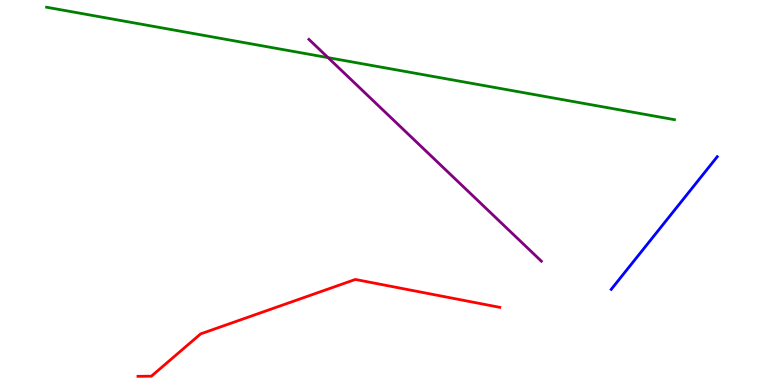[{'lines': ['blue', 'red'], 'intersections': []}, {'lines': ['green', 'red'], 'intersections': []}, {'lines': ['purple', 'red'], 'intersections': []}, {'lines': ['blue', 'green'], 'intersections': []}, {'lines': ['blue', 'purple'], 'intersections': []}, {'lines': ['green', 'purple'], 'intersections': [{'x': 4.23, 'y': 8.5}]}]